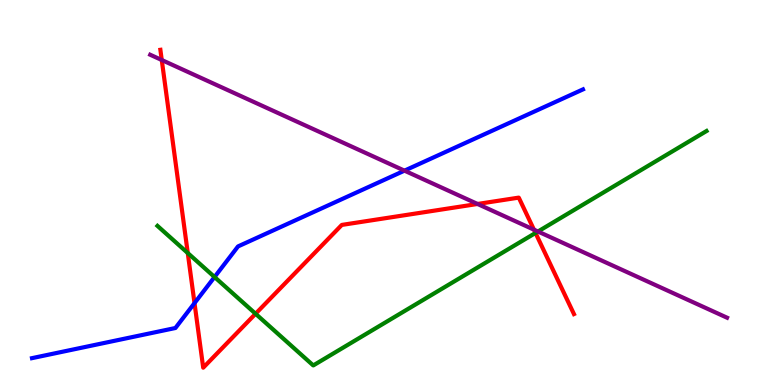[{'lines': ['blue', 'red'], 'intersections': [{'x': 2.51, 'y': 2.13}]}, {'lines': ['green', 'red'], 'intersections': [{'x': 2.42, 'y': 3.43}, {'x': 3.3, 'y': 1.85}, {'x': 6.91, 'y': 3.95}]}, {'lines': ['purple', 'red'], 'intersections': [{'x': 2.09, 'y': 8.44}, {'x': 6.16, 'y': 4.7}, {'x': 6.89, 'y': 4.03}]}, {'lines': ['blue', 'green'], 'intersections': [{'x': 2.77, 'y': 2.8}]}, {'lines': ['blue', 'purple'], 'intersections': [{'x': 5.22, 'y': 5.57}]}, {'lines': ['green', 'purple'], 'intersections': [{'x': 6.94, 'y': 3.99}]}]